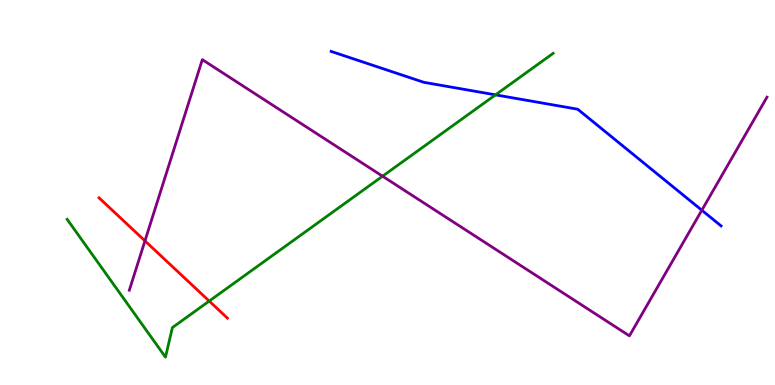[{'lines': ['blue', 'red'], 'intersections': []}, {'lines': ['green', 'red'], 'intersections': [{'x': 2.7, 'y': 2.18}]}, {'lines': ['purple', 'red'], 'intersections': [{'x': 1.87, 'y': 3.74}]}, {'lines': ['blue', 'green'], 'intersections': [{'x': 6.39, 'y': 7.54}]}, {'lines': ['blue', 'purple'], 'intersections': [{'x': 9.06, 'y': 4.54}]}, {'lines': ['green', 'purple'], 'intersections': [{'x': 4.94, 'y': 5.42}]}]